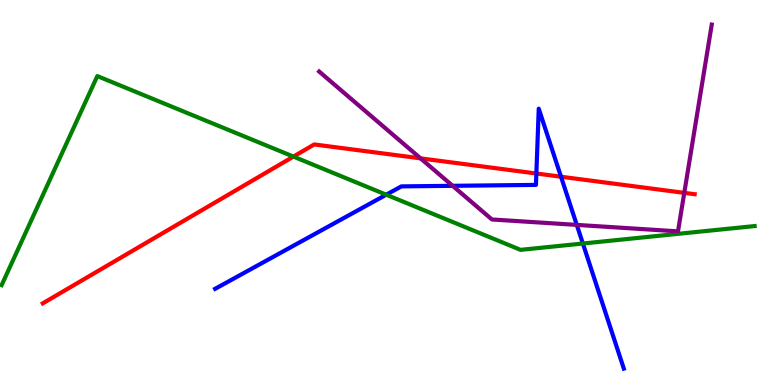[{'lines': ['blue', 'red'], 'intersections': [{'x': 6.92, 'y': 5.49}, {'x': 7.24, 'y': 5.41}]}, {'lines': ['green', 'red'], 'intersections': [{'x': 3.79, 'y': 5.93}]}, {'lines': ['purple', 'red'], 'intersections': [{'x': 5.43, 'y': 5.89}, {'x': 8.83, 'y': 4.99}]}, {'lines': ['blue', 'green'], 'intersections': [{'x': 4.98, 'y': 4.94}, {'x': 7.52, 'y': 3.67}]}, {'lines': ['blue', 'purple'], 'intersections': [{'x': 5.84, 'y': 5.17}, {'x': 7.44, 'y': 4.16}]}, {'lines': ['green', 'purple'], 'intersections': []}]